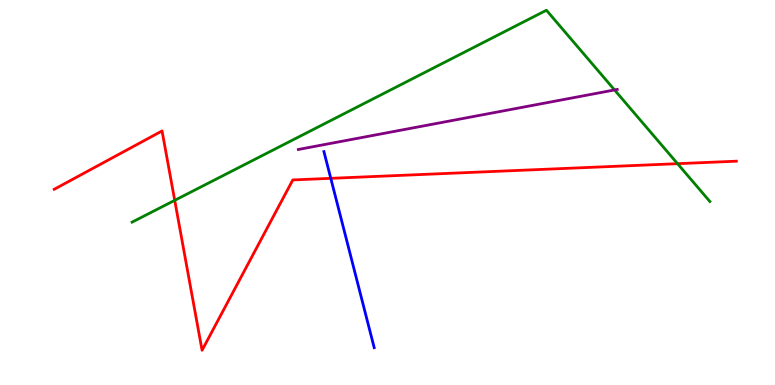[{'lines': ['blue', 'red'], 'intersections': [{'x': 4.27, 'y': 5.37}]}, {'lines': ['green', 'red'], 'intersections': [{'x': 2.25, 'y': 4.8}, {'x': 8.74, 'y': 5.75}]}, {'lines': ['purple', 'red'], 'intersections': []}, {'lines': ['blue', 'green'], 'intersections': []}, {'lines': ['blue', 'purple'], 'intersections': []}, {'lines': ['green', 'purple'], 'intersections': [{'x': 7.93, 'y': 7.66}]}]